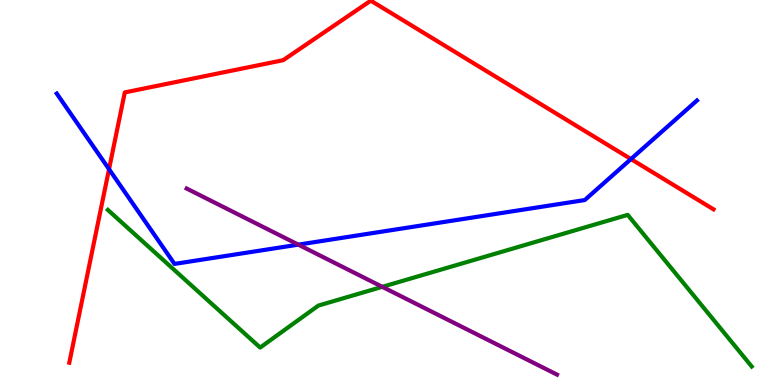[{'lines': ['blue', 'red'], 'intersections': [{'x': 1.41, 'y': 5.61}, {'x': 8.14, 'y': 5.87}]}, {'lines': ['green', 'red'], 'intersections': []}, {'lines': ['purple', 'red'], 'intersections': []}, {'lines': ['blue', 'green'], 'intersections': []}, {'lines': ['blue', 'purple'], 'intersections': [{'x': 3.85, 'y': 3.65}]}, {'lines': ['green', 'purple'], 'intersections': [{'x': 4.93, 'y': 2.55}]}]